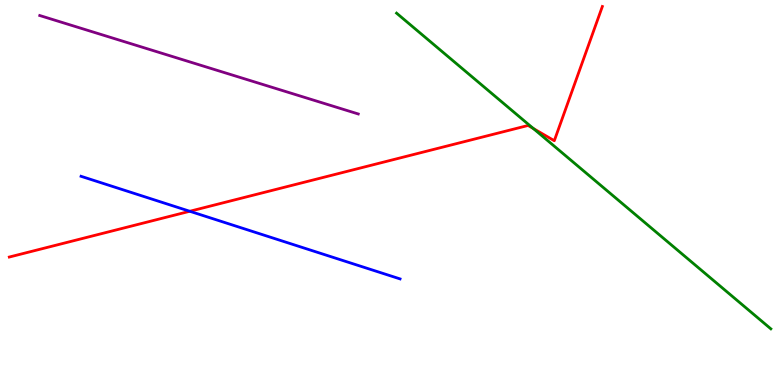[{'lines': ['blue', 'red'], 'intersections': [{'x': 2.45, 'y': 4.51}]}, {'lines': ['green', 'red'], 'intersections': [{'x': 6.88, 'y': 6.66}]}, {'lines': ['purple', 'red'], 'intersections': []}, {'lines': ['blue', 'green'], 'intersections': []}, {'lines': ['blue', 'purple'], 'intersections': []}, {'lines': ['green', 'purple'], 'intersections': []}]